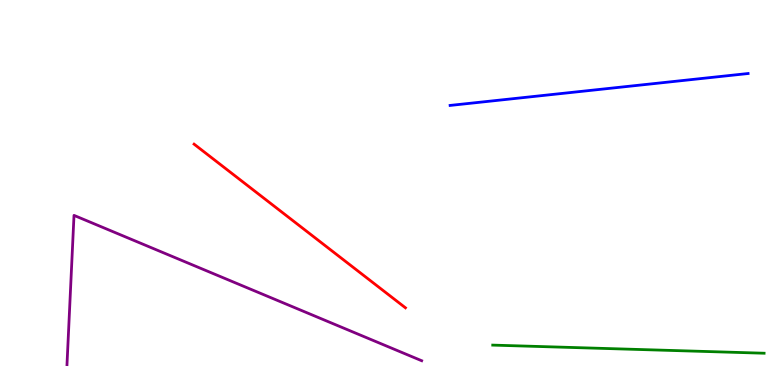[{'lines': ['blue', 'red'], 'intersections': []}, {'lines': ['green', 'red'], 'intersections': []}, {'lines': ['purple', 'red'], 'intersections': []}, {'lines': ['blue', 'green'], 'intersections': []}, {'lines': ['blue', 'purple'], 'intersections': []}, {'lines': ['green', 'purple'], 'intersections': []}]